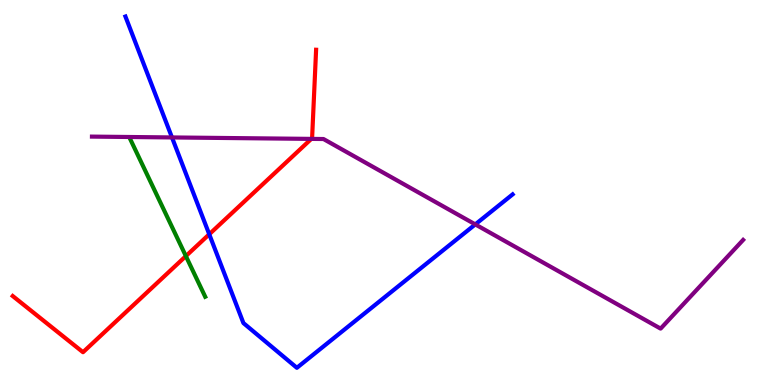[{'lines': ['blue', 'red'], 'intersections': [{'x': 2.7, 'y': 3.92}]}, {'lines': ['green', 'red'], 'intersections': [{'x': 2.4, 'y': 3.35}]}, {'lines': ['purple', 'red'], 'intersections': [{'x': 4.02, 'y': 6.39}]}, {'lines': ['blue', 'green'], 'intersections': []}, {'lines': ['blue', 'purple'], 'intersections': [{'x': 2.22, 'y': 6.43}, {'x': 6.13, 'y': 4.17}]}, {'lines': ['green', 'purple'], 'intersections': []}]